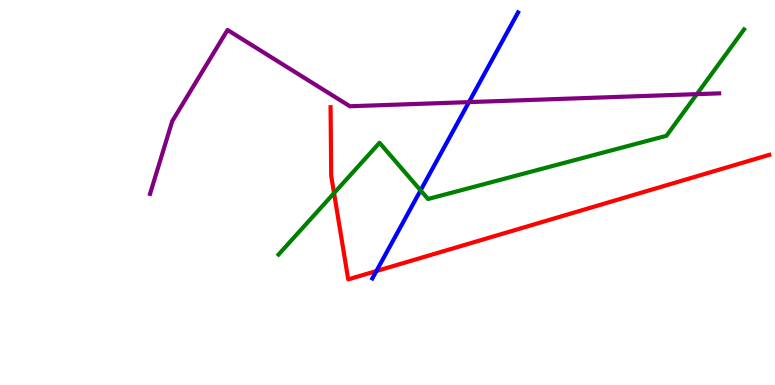[{'lines': ['blue', 'red'], 'intersections': [{'x': 4.86, 'y': 2.96}]}, {'lines': ['green', 'red'], 'intersections': [{'x': 4.31, 'y': 4.98}]}, {'lines': ['purple', 'red'], 'intersections': []}, {'lines': ['blue', 'green'], 'intersections': [{'x': 5.43, 'y': 5.06}]}, {'lines': ['blue', 'purple'], 'intersections': [{'x': 6.05, 'y': 7.35}]}, {'lines': ['green', 'purple'], 'intersections': [{'x': 8.99, 'y': 7.55}]}]